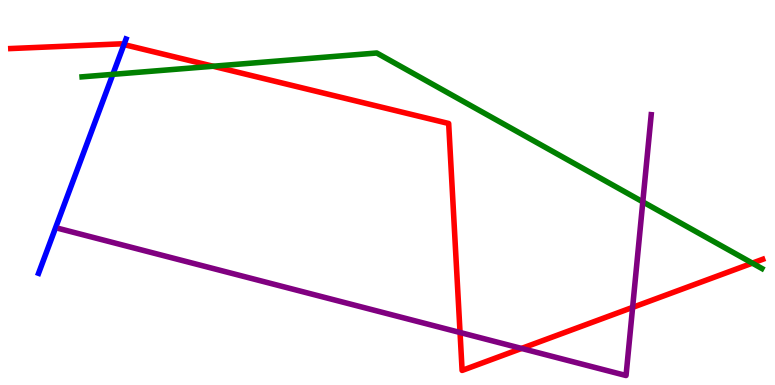[{'lines': ['blue', 'red'], 'intersections': [{'x': 1.6, 'y': 8.84}]}, {'lines': ['green', 'red'], 'intersections': [{'x': 2.75, 'y': 8.28}, {'x': 9.71, 'y': 3.17}]}, {'lines': ['purple', 'red'], 'intersections': [{'x': 5.94, 'y': 1.36}, {'x': 6.73, 'y': 0.95}, {'x': 8.16, 'y': 2.02}]}, {'lines': ['blue', 'green'], 'intersections': [{'x': 1.46, 'y': 8.07}]}, {'lines': ['blue', 'purple'], 'intersections': []}, {'lines': ['green', 'purple'], 'intersections': [{'x': 8.29, 'y': 4.76}]}]